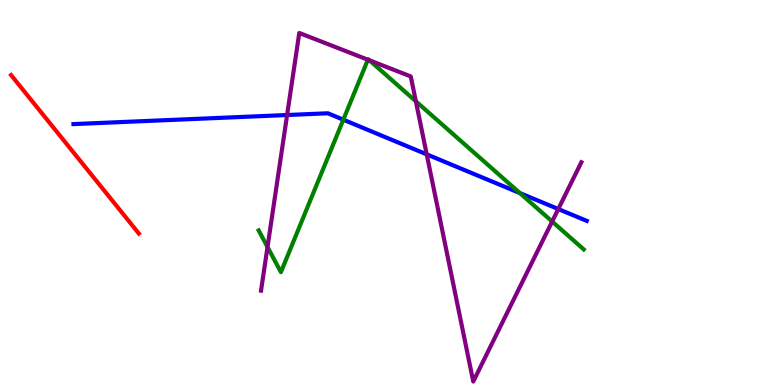[{'lines': ['blue', 'red'], 'intersections': []}, {'lines': ['green', 'red'], 'intersections': []}, {'lines': ['purple', 'red'], 'intersections': []}, {'lines': ['blue', 'green'], 'intersections': [{'x': 4.43, 'y': 6.89}, {'x': 6.71, 'y': 4.98}]}, {'lines': ['blue', 'purple'], 'intersections': [{'x': 3.7, 'y': 7.01}, {'x': 5.51, 'y': 5.99}, {'x': 7.2, 'y': 4.57}]}, {'lines': ['green', 'purple'], 'intersections': [{'x': 3.45, 'y': 3.58}, {'x': 4.75, 'y': 8.45}, {'x': 4.77, 'y': 8.43}, {'x': 5.37, 'y': 7.37}, {'x': 7.12, 'y': 4.25}]}]